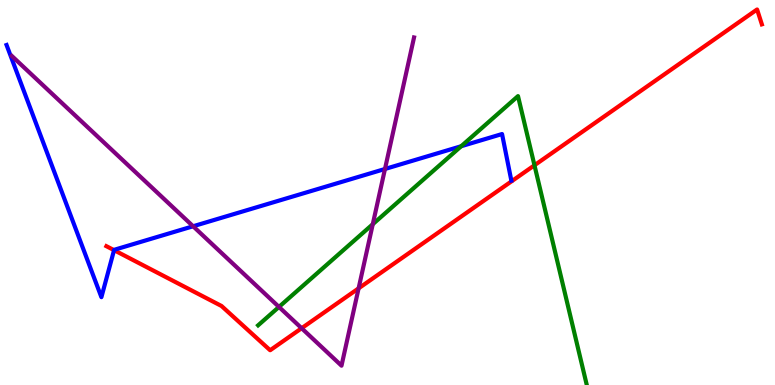[{'lines': ['blue', 'red'], 'intersections': [{'x': 1.47, 'y': 3.5}]}, {'lines': ['green', 'red'], 'intersections': [{'x': 6.9, 'y': 5.71}]}, {'lines': ['purple', 'red'], 'intersections': [{'x': 3.89, 'y': 1.47}, {'x': 4.63, 'y': 2.51}]}, {'lines': ['blue', 'green'], 'intersections': [{'x': 5.95, 'y': 6.2}]}, {'lines': ['blue', 'purple'], 'intersections': [{'x': 2.49, 'y': 4.12}, {'x': 4.97, 'y': 5.61}]}, {'lines': ['green', 'purple'], 'intersections': [{'x': 3.6, 'y': 2.03}, {'x': 4.81, 'y': 4.18}]}]